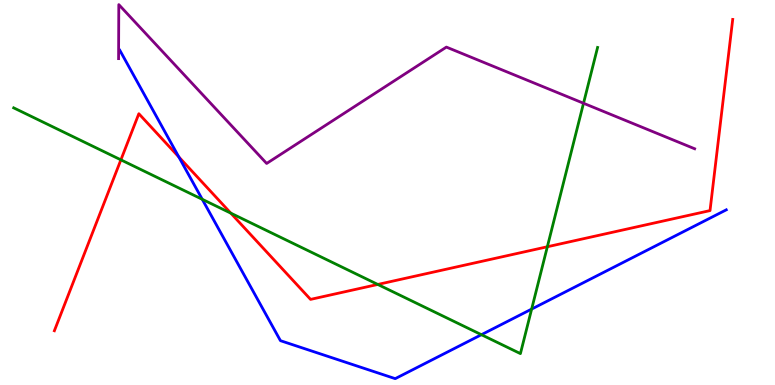[{'lines': ['blue', 'red'], 'intersections': [{'x': 2.31, 'y': 5.92}]}, {'lines': ['green', 'red'], 'intersections': [{'x': 1.56, 'y': 5.85}, {'x': 2.98, 'y': 4.46}, {'x': 4.87, 'y': 2.61}, {'x': 7.06, 'y': 3.59}]}, {'lines': ['purple', 'red'], 'intersections': []}, {'lines': ['blue', 'green'], 'intersections': [{'x': 2.61, 'y': 4.82}, {'x': 6.21, 'y': 1.31}, {'x': 6.86, 'y': 1.97}]}, {'lines': ['blue', 'purple'], 'intersections': []}, {'lines': ['green', 'purple'], 'intersections': [{'x': 7.53, 'y': 7.32}]}]